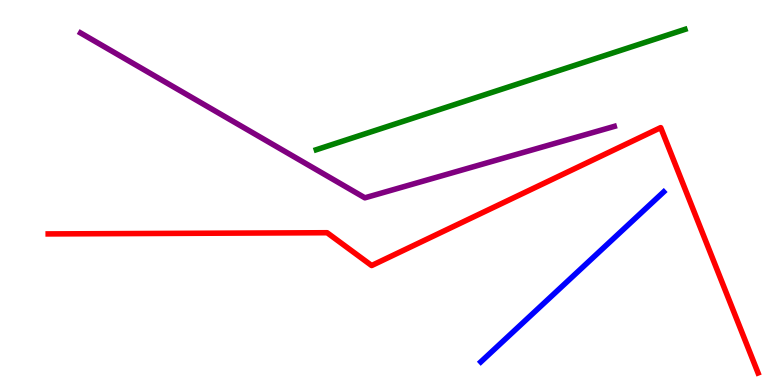[{'lines': ['blue', 'red'], 'intersections': []}, {'lines': ['green', 'red'], 'intersections': []}, {'lines': ['purple', 'red'], 'intersections': []}, {'lines': ['blue', 'green'], 'intersections': []}, {'lines': ['blue', 'purple'], 'intersections': []}, {'lines': ['green', 'purple'], 'intersections': []}]